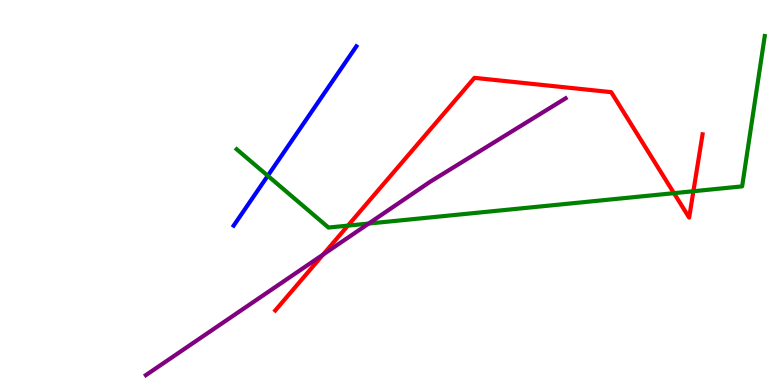[{'lines': ['blue', 'red'], 'intersections': []}, {'lines': ['green', 'red'], 'intersections': [{'x': 4.49, 'y': 4.14}, {'x': 8.7, 'y': 4.98}, {'x': 8.95, 'y': 5.03}]}, {'lines': ['purple', 'red'], 'intersections': [{'x': 4.17, 'y': 3.39}]}, {'lines': ['blue', 'green'], 'intersections': [{'x': 3.46, 'y': 5.43}]}, {'lines': ['blue', 'purple'], 'intersections': []}, {'lines': ['green', 'purple'], 'intersections': [{'x': 4.76, 'y': 4.19}]}]